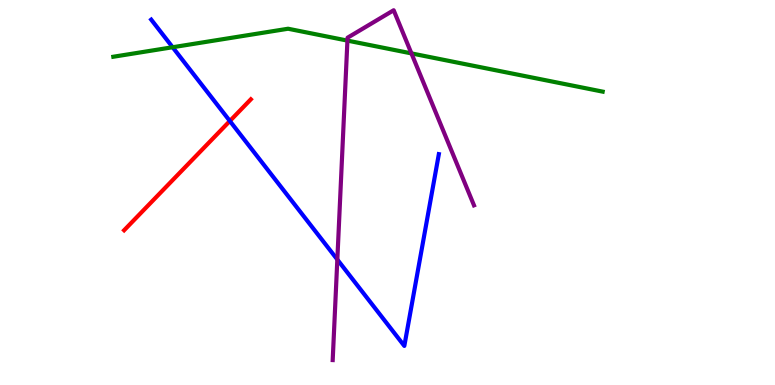[{'lines': ['blue', 'red'], 'intersections': [{'x': 2.97, 'y': 6.86}]}, {'lines': ['green', 'red'], 'intersections': []}, {'lines': ['purple', 'red'], 'intersections': []}, {'lines': ['blue', 'green'], 'intersections': [{'x': 2.23, 'y': 8.77}]}, {'lines': ['blue', 'purple'], 'intersections': [{'x': 4.35, 'y': 3.26}]}, {'lines': ['green', 'purple'], 'intersections': [{'x': 4.48, 'y': 8.95}, {'x': 5.31, 'y': 8.61}]}]